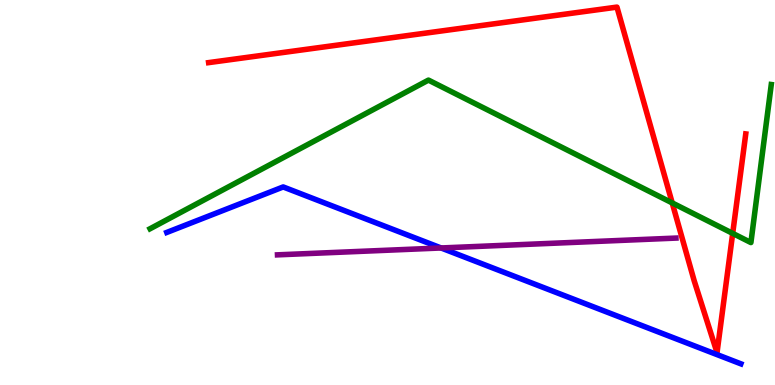[{'lines': ['blue', 'red'], 'intersections': []}, {'lines': ['green', 'red'], 'intersections': [{'x': 8.67, 'y': 4.73}, {'x': 9.45, 'y': 3.94}]}, {'lines': ['purple', 'red'], 'intersections': []}, {'lines': ['blue', 'green'], 'intersections': []}, {'lines': ['blue', 'purple'], 'intersections': [{'x': 5.69, 'y': 3.56}]}, {'lines': ['green', 'purple'], 'intersections': []}]